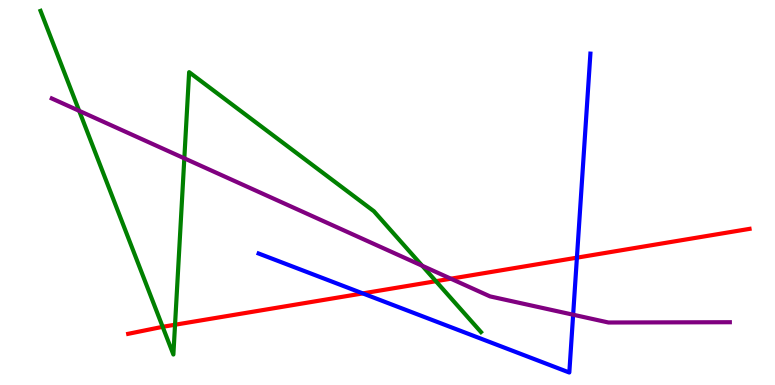[{'lines': ['blue', 'red'], 'intersections': [{'x': 4.68, 'y': 2.38}, {'x': 7.44, 'y': 3.31}]}, {'lines': ['green', 'red'], 'intersections': [{'x': 2.1, 'y': 1.51}, {'x': 2.26, 'y': 1.57}, {'x': 5.62, 'y': 2.7}]}, {'lines': ['purple', 'red'], 'intersections': [{'x': 5.82, 'y': 2.76}]}, {'lines': ['blue', 'green'], 'intersections': []}, {'lines': ['blue', 'purple'], 'intersections': [{'x': 7.4, 'y': 1.83}]}, {'lines': ['green', 'purple'], 'intersections': [{'x': 1.02, 'y': 7.12}, {'x': 2.38, 'y': 5.89}, {'x': 5.45, 'y': 3.1}]}]